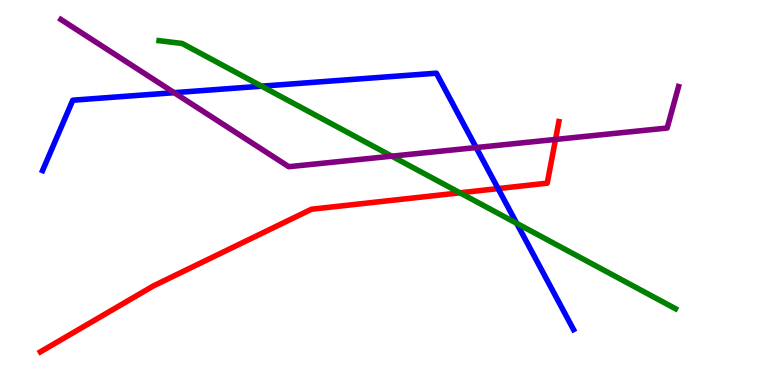[{'lines': ['blue', 'red'], 'intersections': [{'x': 6.43, 'y': 5.1}]}, {'lines': ['green', 'red'], 'intersections': [{'x': 5.93, 'y': 4.99}]}, {'lines': ['purple', 'red'], 'intersections': [{'x': 7.17, 'y': 6.38}]}, {'lines': ['blue', 'green'], 'intersections': [{'x': 3.38, 'y': 7.76}, {'x': 6.67, 'y': 4.2}]}, {'lines': ['blue', 'purple'], 'intersections': [{'x': 2.25, 'y': 7.59}, {'x': 6.14, 'y': 6.17}]}, {'lines': ['green', 'purple'], 'intersections': [{'x': 5.06, 'y': 5.94}]}]